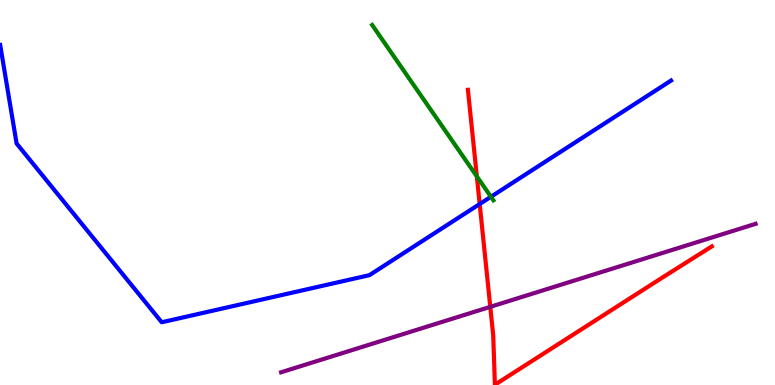[{'lines': ['blue', 'red'], 'intersections': [{'x': 6.19, 'y': 4.7}]}, {'lines': ['green', 'red'], 'intersections': [{'x': 6.15, 'y': 5.42}]}, {'lines': ['purple', 'red'], 'intersections': [{'x': 6.33, 'y': 2.03}]}, {'lines': ['blue', 'green'], 'intersections': [{'x': 6.33, 'y': 4.89}]}, {'lines': ['blue', 'purple'], 'intersections': []}, {'lines': ['green', 'purple'], 'intersections': []}]